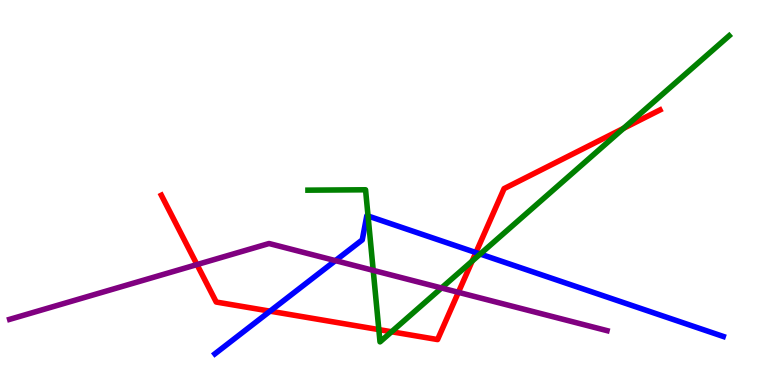[{'lines': ['blue', 'red'], 'intersections': [{'x': 3.48, 'y': 1.92}, {'x': 6.14, 'y': 3.44}]}, {'lines': ['green', 'red'], 'intersections': [{'x': 4.89, 'y': 1.44}, {'x': 5.05, 'y': 1.38}, {'x': 6.09, 'y': 3.22}, {'x': 8.05, 'y': 6.67}]}, {'lines': ['purple', 'red'], 'intersections': [{'x': 2.54, 'y': 3.13}, {'x': 5.91, 'y': 2.41}]}, {'lines': ['blue', 'green'], 'intersections': [{'x': 4.75, 'y': 4.39}, {'x': 6.2, 'y': 3.4}]}, {'lines': ['blue', 'purple'], 'intersections': [{'x': 4.33, 'y': 3.23}]}, {'lines': ['green', 'purple'], 'intersections': [{'x': 4.82, 'y': 2.98}, {'x': 5.7, 'y': 2.52}]}]